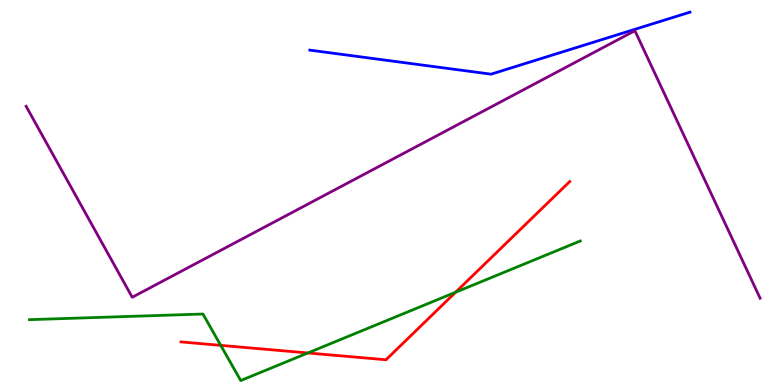[{'lines': ['blue', 'red'], 'intersections': []}, {'lines': ['green', 'red'], 'intersections': [{'x': 2.85, 'y': 1.03}, {'x': 3.97, 'y': 0.832}, {'x': 5.88, 'y': 2.41}]}, {'lines': ['purple', 'red'], 'intersections': []}, {'lines': ['blue', 'green'], 'intersections': []}, {'lines': ['blue', 'purple'], 'intersections': []}, {'lines': ['green', 'purple'], 'intersections': []}]